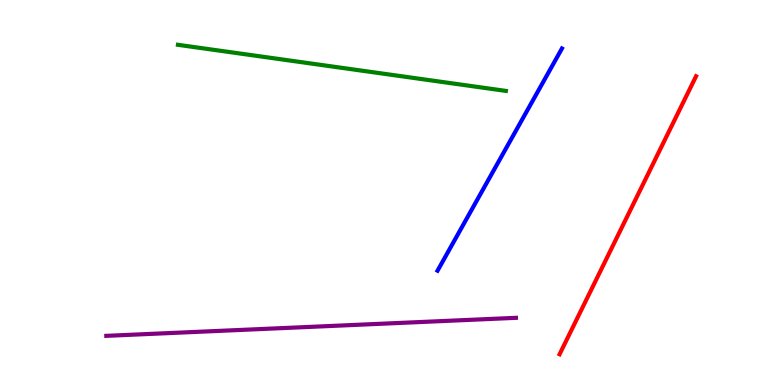[{'lines': ['blue', 'red'], 'intersections': []}, {'lines': ['green', 'red'], 'intersections': []}, {'lines': ['purple', 'red'], 'intersections': []}, {'lines': ['blue', 'green'], 'intersections': []}, {'lines': ['blue', 'purple'], 'intersections': []}, {'lines': ['green', 'purple'], 'intersections': []}]